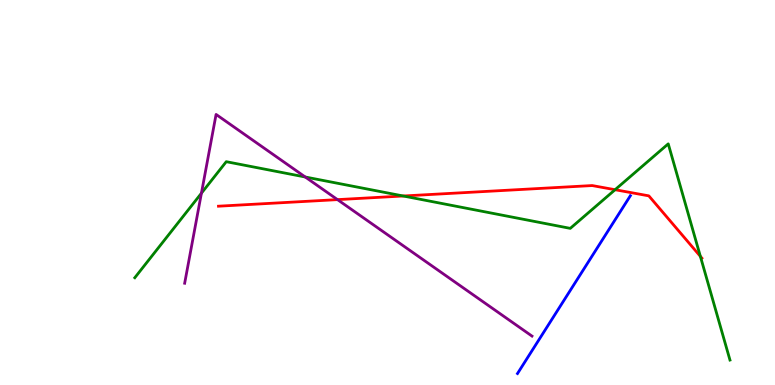[{'lines': ['blue', 'red'], 'intersections': []}, {'lines': ['green', 'red'], 'intersections': [{'x': 5.2, 'y': 4.91}, {'x': 7.94, 'y': 5.07}, {'x': 9.04, 'y': 3.34}]}, {'lines': ['purple', 'red'], 'intersections': [{'x': 4.35, 'y': 4.81}]}, {'lines': ['blue', 'green'], 'intersections': []}, {'lines': ['blue', 'purple'], 'intersections': []}, {'lines': ['green', 'purple'], 'intersections': [{'x': 2.6, 'y': 4.98}, {'x': 3.94, 'y': 5.4}]}]